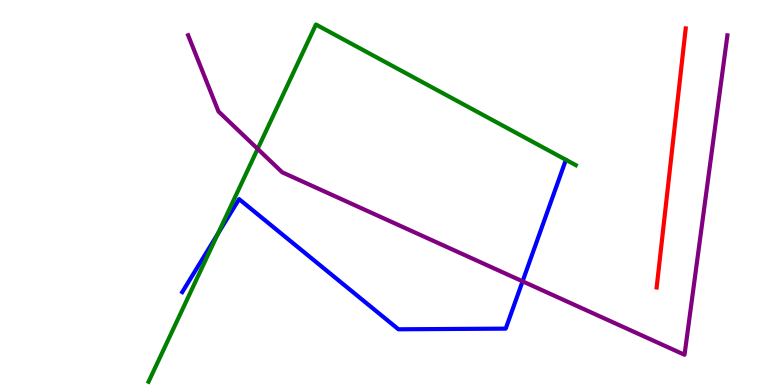[{'lines': ['blue', 'red'], 'intersections': []}, {'lines': ['green', 'red'], 'intersections': []}, {'lines': ['purple', 'red'], 'intersections': []}, {'lines': ['blue', 'green'], 'intersections': [{'x': 2.81, 'y': 3.92}]}, {'lines': ['blue', 'purple'], 'intersections': [{'x': 6.74, 'y': 2.69}]}, {'lines': ['green', 'purple'], 'intersections': [{'x': 3.32, 'y': 6.13}]}]